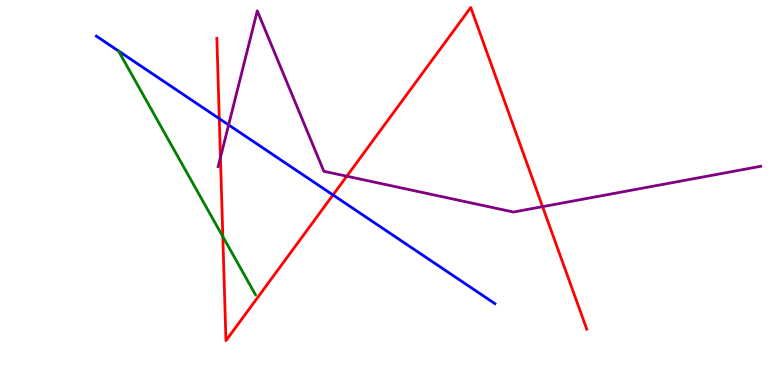[{'lines': ['blue', 'red'], 'intersections': [{'x': 2.83, 'y': 6.92}, {'x': 4.3, 'y': 4.94}]}, {'lines': ['green', 'red'], 'intersections': [{'x': 2.88, 'y': 3.85}]}, {'lines': ['purple', 'red'], 'intersections': [{'x': 2.84, 'y': 5.91}, {'x': 4.47, 'y': 5.42}, {'x': 7.0, 'y': 4.63}]}, {'lines': ['blue', 'green'], 'intersections': []}, {'lines': ['blue', 'purple'], 'intersections': [{'x': 2.95, 'y': 6.76}]}, {'lines': ['green', 'purple'], 'intersections': []}]